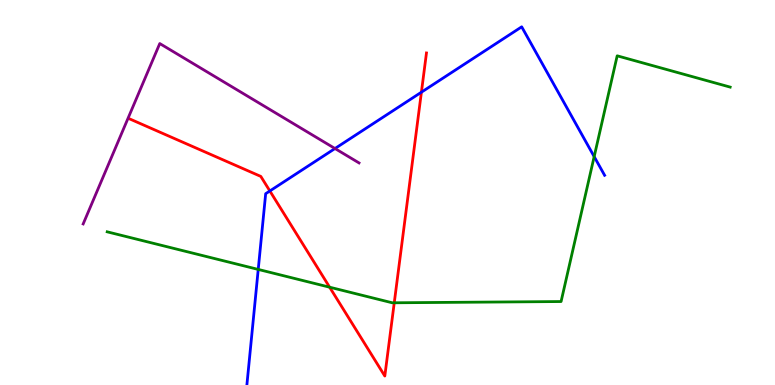[{'lines': ['blue', 'red'], 'intersections': [{'x': 3.48, 'y': 5.04}, {'x': 5.44, 'y': 7.61}]}, {'lines': ['green', 'red'], 'intersections': [{'x': 4.25, 'y': 2.54}, {'x': 5.09, 'y': 2.14}]}, {'lines': ['purple', 'red'], 'intersections': []}, {'lines': ['blue', 'green'], 'intersections': [{'x': 3.33, 'y': 3.0}, {'x': 7.67, 'y': 5.93}]}, {'lines': ['blue', 'purple'], 'intersections': [{'x': 4.32, 'y': 6.14}]}, {'lines': ['green', 'purple'], 'intersections': []}]